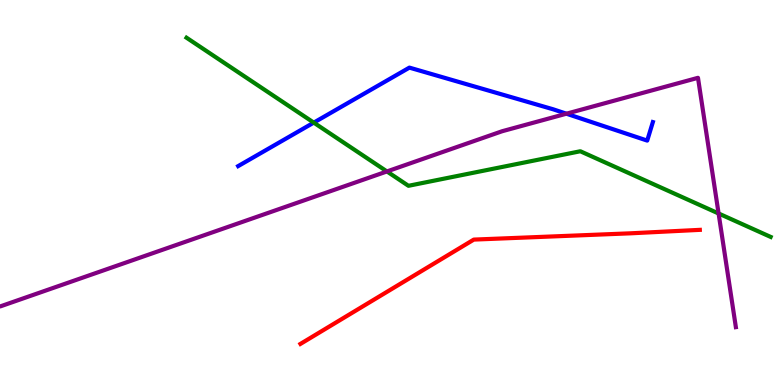[{'lines': ['blue', 'red'], 'intersections': []}, {'lines': ['green', 'red'], 'intersections': []}, {'lines': ['purple', 'red'], 'intersections': []}, {'lines': ['blue', 'green'], 'intersections': [{'x': 4.05, 'y': 6.81}]}, {'lines': ['blue', 'purple'], 'intersections': [{'x': 7.31, 'y': 7.05}]}, {'lines': ['green', 'purple'], 'intersections': [{'x': 4.99, 'y': 5.55}, {'x': 9.27, 'y': 4.45}]}]